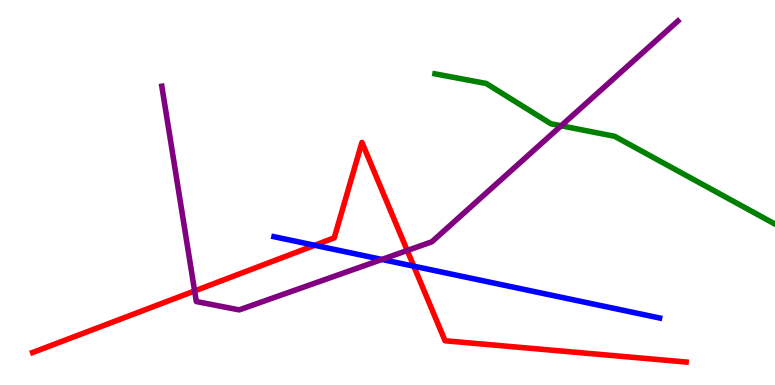[{'lines': ['blue', 'red'], 'intersections': [{'x': 4.06, 'y': 3.63}, {'x': 5.34, 'y': 3.09}]}, {'lines': ['green', 'red'], 'intersections': []}, {'lines': ['purple', 'red'], 'intersections': [{'x': 2.51, 'y': 2.44}, {'x': 5.25, 'y': 3.49}]}, {'lines': ['blue', 'green'], 'intersections': []}, {'lines': ['blue', 'purple'], 'intersections': [{'x': 4.93, 'y': 3.26}]}, {'lines': ['green', 'purple'], 'intersections': [{'x': 7.24, 'y': 6.73}]}]